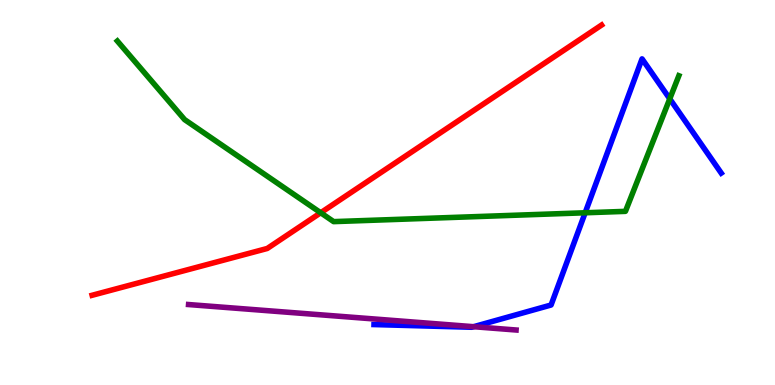[{'lines': ['blue', 'red'], 'intersections': []}, {'lines': ['green', 'red'], 'intersections': [{'x': 4.14, 'y': 4.47}]}, {'lines': ['purple', 'red'], 'intersections': []}, {'lines': ['blue', 'green'], 'intersections': [{'x': 7.55, 'y': 4.47}, {'x': 8.64, 'y': 7.43}]}, {'lines': ['blue', 'purple'], 'intersections': [{'x': 6.11, 'y': 1.51}]}, {'lines': ['green', 'purple'], 'intersections': []}]